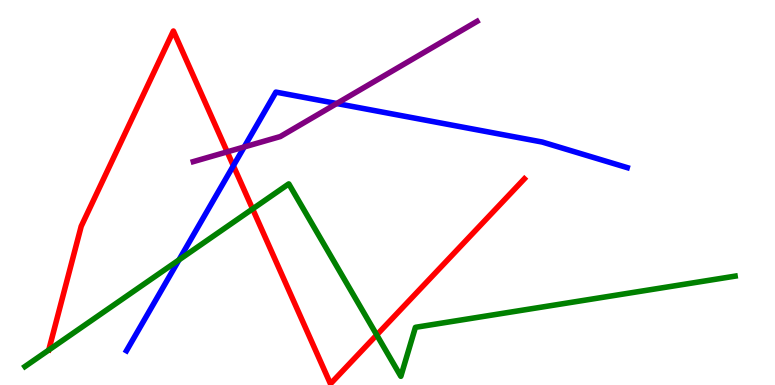[{'lines': ['blue', 'red'], 'intersections': [{'x': 3.01, 'y': 5.7}]}, {'lines': ['green', 'red'], 'intersections': [{'x': 3.26, 'y': 4.57}, {'x': 4.86, 'y': 1.3}]}, {'lines': ['purple', 'red'], 'intersections': [{'x': 2.93, 'y': 6.06}]}, {'lines': ['blue', 'green'], 'intersections': [{'x': 2.31, 'y': 3.25}]}, {'lines': ['blue', 'purple'], 'intersections': [{'x': 3.15, 'y': 6.18}, {'x': 4.34, 'y': 7.31}]}, {'lines': ['green', 'purple'], 'intersections': []}]